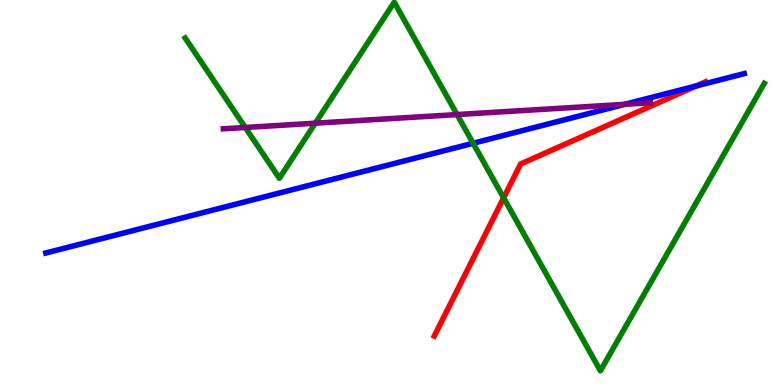[{'lines': ['blue', 'red'], 'intersections': [{'x': 8.98, 'y': 7.77}]}, {'lines': ['green', 'red'], 'intersections': [{'x': 6.5, 'y': 4.86}]}, {'lines': ['purple', 'red'], 'intersections': []}, {'lines': ['blue', 'green'], 'intersections': [{'x': 6.1, 'y': 6.28}]}, {'lines': ['blue', 'purple'], 'intersections': [{'x': 8.06, 'y': 7.29}]}, {'lines': ['green', 'purple'], 'intersections': [{'x': 3.16, 'y': 6.69}, {'x': 4.07, 'y': 6.8}, {'x': 5.9, 'y': 7.02}]}]